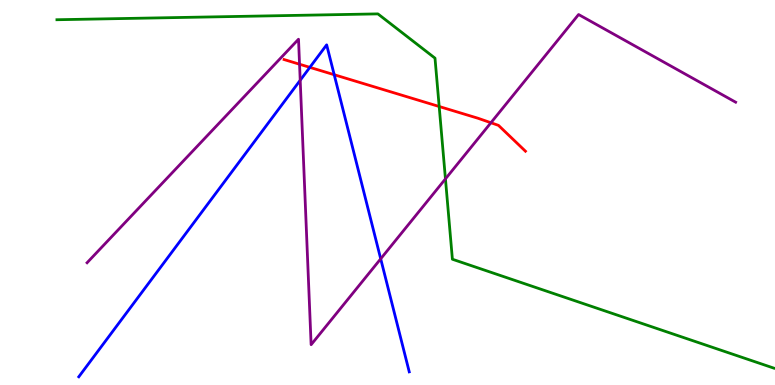[{'lines': ['blue', 'red'], 'intersections': [{'x': 4.0, 'y': 8.25}, {'x': 4.31, 'y': 8.06}]}, {'lines': ['green', 'red'], 'intersections': [{'x': 5.67, 'y': 7.23}]}, {'lines': ['purple', 'red'], 'intersections': [{'x': 3.87, 'y': 8.33}, {'x': 6.33, 'y': 6.81}]}, {'lines': ['blue', 'green'], 'intersections': []}, {'lines': ['blue', 'purple'], 'intersections': [{'x': 3.87, 'y': 7.92}, {'x': 4.91, 'y': 3.28}]}, {'lines': ['green', 'purple'], 'intersections': [{'x': 5.75, 'y': 5.35}]}]